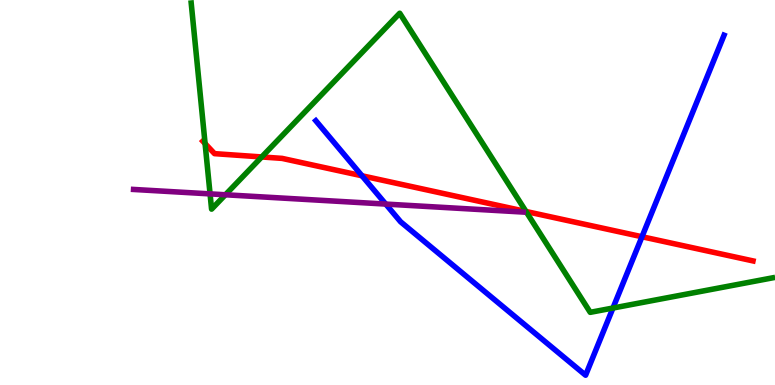[{'lines': ['blue', 'red'], 'intersections': [{'x': 4.67, 'y': 5.43}, {'x': 8.28, 'y': 3.85}]}, {'lines': ['green', 'red'], 'intersections': [{'x': 2.65, 'y': 6.27}, {'x': 3.38, 'y': 5.92}, {'x': 6.79, 'y': 4.51}]}, {'lines': ['purple', 'red'], 'intersections': []}, {'lines': ['blue', 'green'], 'intersections': [{'x': 7.91, 'y': 2.0}]}, {'lines': ['blue', 'purple'], 'intersections': [{'x': 4.98, 'y': 4.7}]}, {'lines': ['green', 'purple'], 'intersections': [{'x': 2.71, 'y': 4.96}, {'x': 2.91, 'y': 4.94}]}]